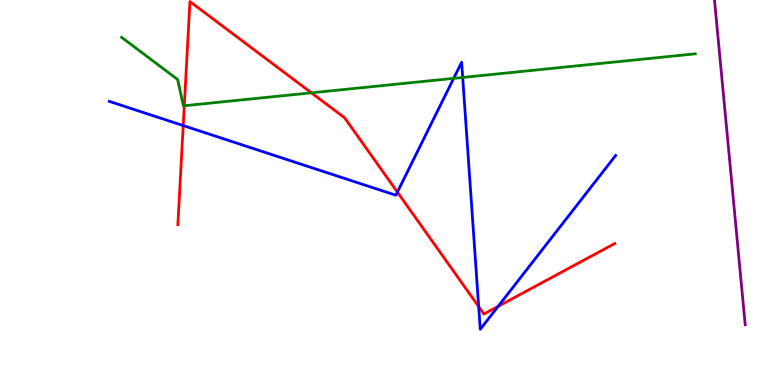[{'lines': ['blue', 'red'], 'intersections': [{'x': 2.36, 'y': 6.74}, {'x': 5.13, 'y': 5.01}, {'x': 6.18, 'y': 2.04}, {'x': 6.43, 'y': 2.04}]}, {'lines': ['green', 'red'], 'intersections': [{'x': 2.38, 'y': 7.25}, {'x': 4.02, 'y': 7.59}]}, {'lines': ['purple', 'red'], 'intersections': []}, {'lines': ['blue', 'green'], 'intersections': [{'x': 5.85, 'y': 7.96}, {'x': 5.97, 'y': 7.99}]}, {'lines': ['blue', 'purple'], 'intersections': []}, {'lines': ['green', 'purple'], 'intersections': []}]